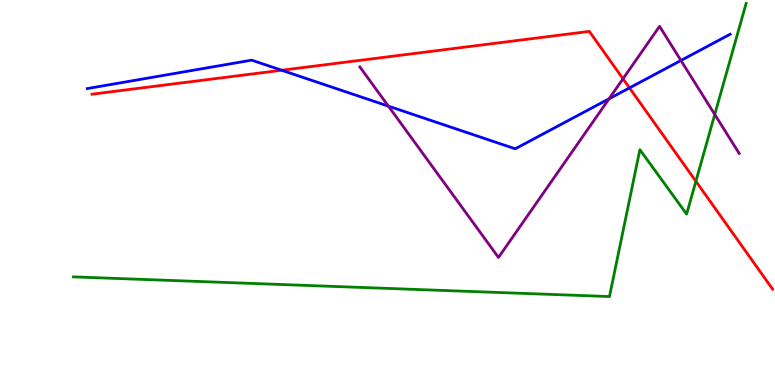[{'lines': ['blue', 'red'], 'intersections': [{'x': 3.63, 'y': 8.18}, {'x': 8.12, 'y': 7.72}]}, {'lines': ['green', 'red'], 'intersections': [{'x': 8.98, 'y': 5.29}]}, {'lines': ['purple', 'red'], 'intersections': [{'x': 8.04, 'y': 7.95}]}, {'lines': ['blue', 'green'], 'intersections': []}, {'lines': ['blue', 'purple'], 'intersections': [{'x': 5.01, 'y': 7.24}, {'x': 7.86, 'y': 7.43}, {'x': 8.79, 'y': 8.43}]}, {'lines': ['green', 'purple'], 'intersections': [{'x': 9.22, 'y': 7.03}]}]